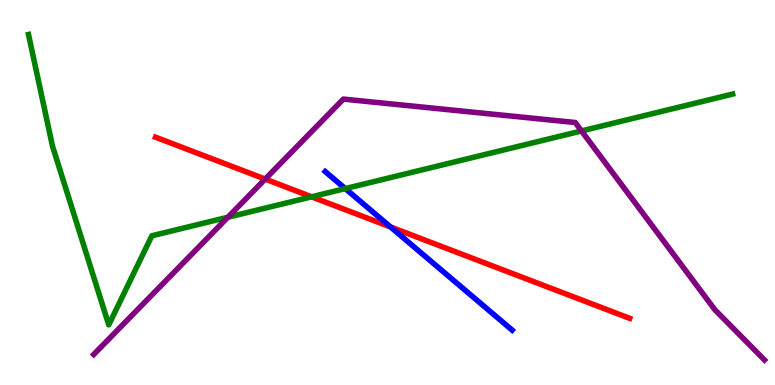[{'lines': ['blue', 'red'], 'intersections': [{'x': 5.04, 'y': 4.1}]}, {'lines': ['green', 'red'], 'intersections': [{'x': 4.02, 'y': 4.89}]}, {'lines': ['purple', 'red'], 'intersections': [{'x': 3.42, 'y': 5.35}]}, {'lines': ['blue', 'green'], 'intersections': [{'x': 4.46, 'y': 5.1}]}, {'lines': ['blue', 'purple'], 'intersections': []}, {'lines': ['green', 'purple'], 'intersections': [{'x': 2.94, 'y': 4.36}, {'x': 7.5, 'y': 6.6}]}]